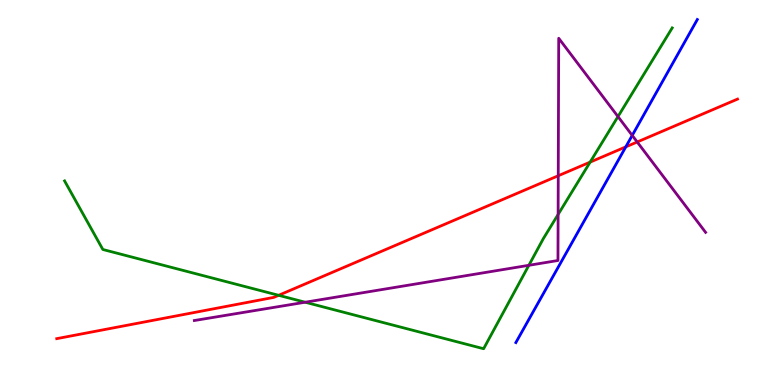[{'lines': ['blue', 'red'], 'intersections': [{'x': 8.07, 'y': 6.19}]}, {'lines': ['green', 'red'], 'intersections': [{'x': 3.6, 'y': 2.33}, {'x': 7.61, 'y': 5.79}]}, {'lines': ['purple', 'red'], 'intersections': [{'x': 7.2, 'y': 5.44}, {'x': 8.22, 'y': 6.31}]}, {'lines': ['blue', 'green'], 'intersections': []}, {'lines': ['blue', 'purple'], 'intersections': [{'x': 8.16, 'y': 6.48}]}, {'lines': ['green', 'purple'], 'intersections': [{'x': 3.94, 'y': 2.15}, {'x': 6.82, 'y': 3.11}, {'x': 7.2, 'y': 4.43}, {'x': 7.97, 'y': 6.97}]}]